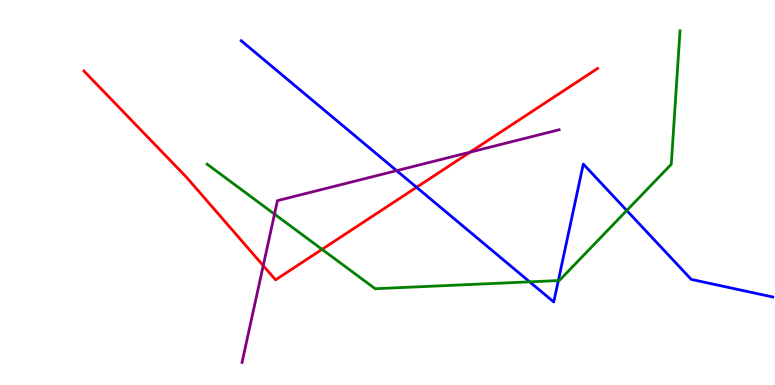[{'lines': ['blue', 'red'], 'intersections': [{'x': 5.37, 'y': 5.14}]}, {'lines': ['green', 'red'], 'intersections': [{'x': 4.16, 'y': 3.52}]}, {'lines': ['purple', 'red'], 'intersections': [{'x': 3.4, 'y': 3.1}, {'x': 6.07, 'y': 6.05}]}, {'lines': ['blue', 'green'], 'intersections': [{'x': 6.83, 'y': 2.68}, {'x': 7.2, 'y': 2.71}, {'x': 8.09, 'y': 4.53}]}, {'lines': ['blue', 'purple'], 'intersections': [{'x': 5.12, 'y': 5.57}]}, {'lines': ['green', 'purple'], 'intersections': [{'x': 3.54, 'y': 4.44}]}]